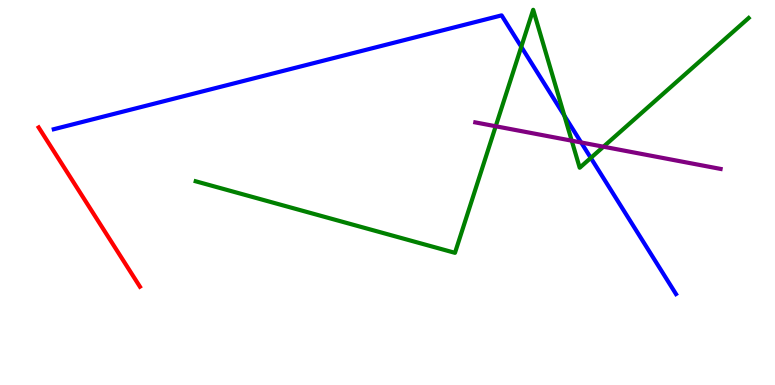[{'lines': ['blue', 'red'], 'intersections': []}, {'lines': ['green', 'red'], 'intersections': []}, {'lines': ['purple', 'red'], 'intersections': []}, {'lines': ['blue', 'green'], 'intersections': [{'x': 6.73, 'y': 8.78}, {'x': 7.28, 'y': 7.0}, {'x': 7.62, 'y': 5.9}]}, {'lines': ['blue', 'purple'], 'intersections': [{'x': 7.5, 'y': 6.3}]}, {'lines': ['green', 'purple'], 'intersections': [{'x': 6.4, 'y': 6.72}, {'x': 7.38, 'y': 6.35}, {'x': 7.79, 'y': 6.19}]}]